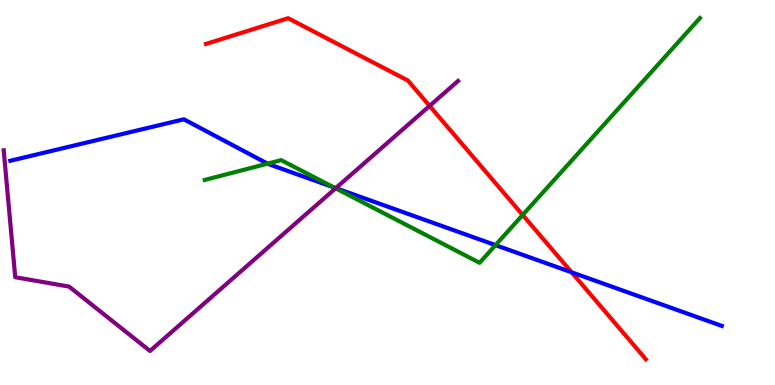[{'lines': ['blue', 'red'], 'intersections': [{'x': 7.38, 'y': 2.93}]}, {'lines': ['green', 'red'], 'intersections': [{'x': 6.74, 'y': 4.42}]}, {'lines': ['purple', 'red'], 'intersections': [{'x': 5.54, 'y': 7.25}]}, {'lines': ['blue', 'green'], 'intersections': [{'x': 3.45, 'y': 5.75}, {'x': 4.31, 'y': 5.13}, {'x': 6.39, 'y': 3.63}]}, {'lines': ['blue', 'purple'], 'intersections': [{'x': 4.33, 'y': 5.11}]}, {'lines': ['green', 'purple'], 'intersections': [{'x': 4.33, 'y': 5.11}]}]